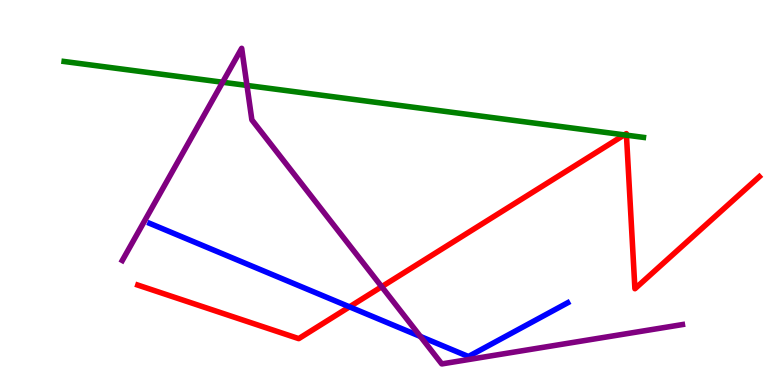[{'lines': ['blue', 'red'], 'intersections': [{'x': 4.51, 'y': 2.03}]}, {'lines': ['green', 'red'], 'intersections': [{'x': 8.06, 'y': 6.5}, {'x': 8.08, 'y': 6.49}]}, {'lines': ['purple', 'red'], 'intersections': [{'x': 4.93, 'y': 2.55}]}, {'lines': ['blue', 'green'], 'intersections': []}, {'lines': ['blue', 'purple'], 'intersections': [{'x': 5.42, 'y': 1.26}]}, {'lines': ['green', 'purple'], 'intersections': [{'x': 2.87, 'y': 7.86}, {'x': 3.19, 'y': 7.78}]}]